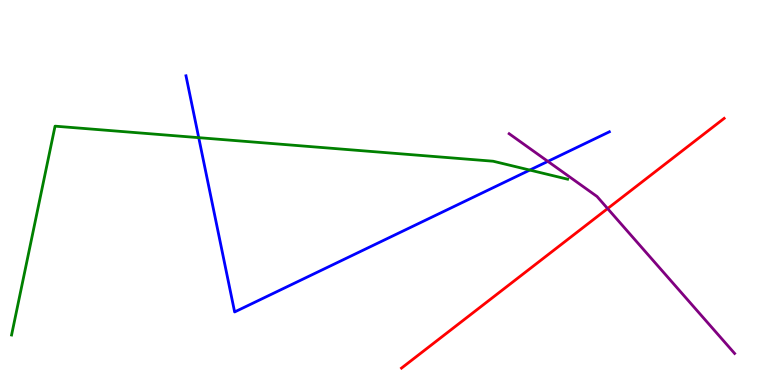[{'lines': ['blue', 'red'], 'intersections': []}, {'lines': ['green', 'red'], 'intersections': []}, {'lines': ['purple', 'red'], 'intersections': [{'x': 7.84, 'y': 4.58}]}, {'lines': ['blue', 'green'], 'intersections': [{'x': 2.56, 'y': 6.42}, {'x': 6.84, 'y': 5.58}]}, {'lines': ['blue', 'purple'], 'intersections': [{'x': 7.07, 'y': 5.81}]}, {'lines': ['green', 'purple'], 'intersections': []}]